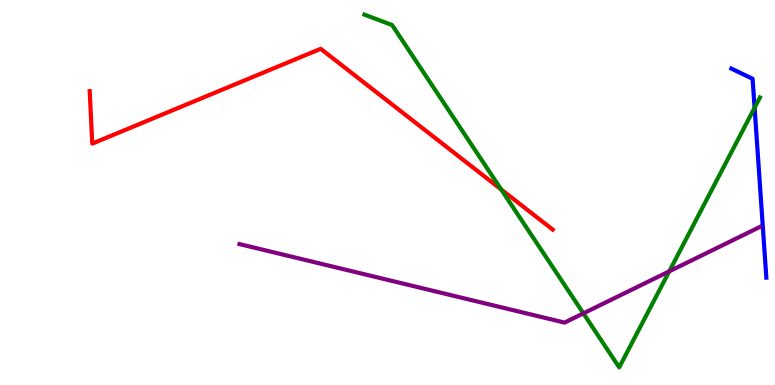[{'lines': ['blue', 'red'], 'intersections': []}, {'lines': ['green', 'red'], 'intersections': [{'x': 6.47, 'y': 5.08}]}, {'lines': ['purple', 'red'], 'intersections': []}, {'lines': ['blue', 'green'], 'intersections': [{'x': 9.74, 'y': 7.2}]}, {'lines': ['blue', 'purple'], 'intersections': []}, {'lines': ['green', 'purple'], 'intersections': [{'x': 7.53, 'y': 1.86}, {'x': 8.64, 'y': 2.95}]}]